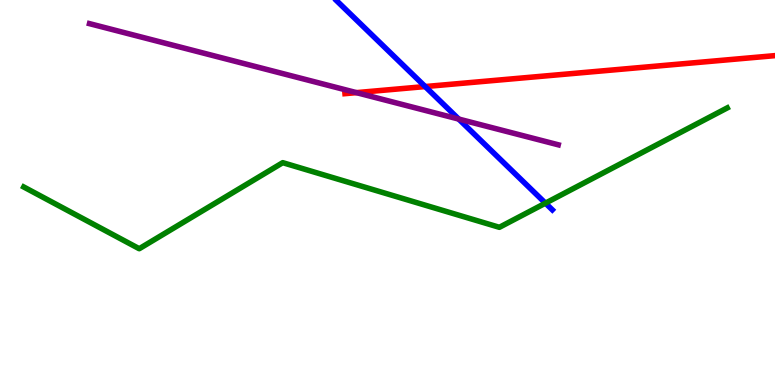[{'lines': ['blue', 'red'], 'intersections': [{'x': 5.49, 'y': 7.75}]}, {'lines': ['green', 'red'], 'intersections': []}, {'lines': ['purple', 'red'], 'intersections': [{'x': 4.6, 'y': 7.59}]}, {'lines': ['blue', 'green'], 'intersections': [{'x': 7.04, 'y': 4.72}]}, {'lines': ['blue', 'purple'], 'intersections': [{'x': 5.92, 'y': 6.91}]}, {'lines': ['green', 'purple'], 'intersections': []}]